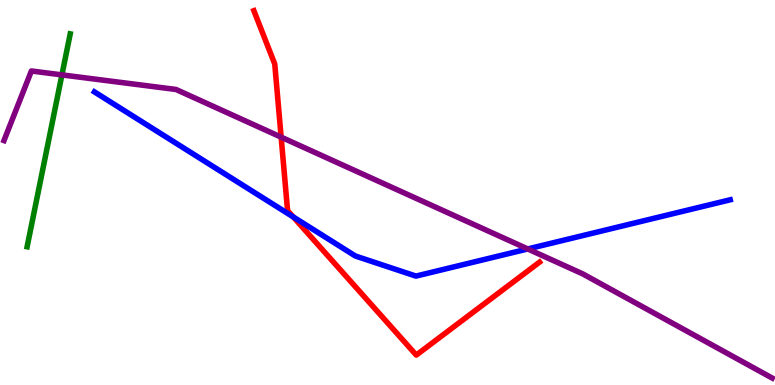[{'lines': ['blue', 'red'], 'intersections': [{'x': 3.78, 'y': 4.36}]}, {'lines': ['green', 'red'], 'intersections': []}, {'lines': ['purple', 'red'], 'intersections': [{'x': 3.63, 'y': 6.44}]}, {'lines': ['blue', 'green'], 'intersections': []}, {'lines': ['blue', 'purple'], 'intersections': [{'x': 6.81, 'y': 3.53}]}, {'lines': ['green', 'purple'], 'intersections': [{'x': 0.799, 'y': 8.05}]}]